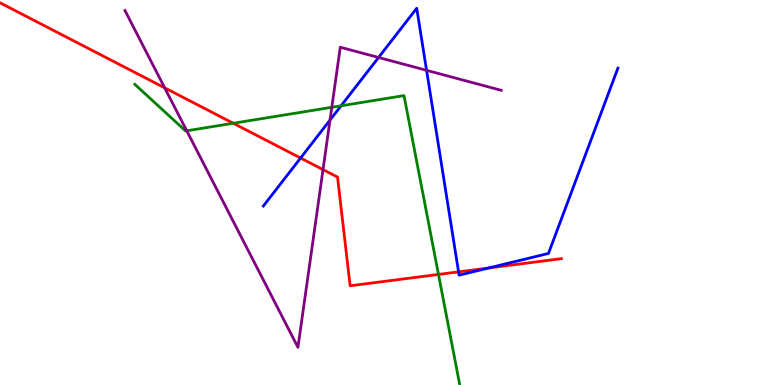[{'lines': ['blue', 'red'], 'intersections': [{'x': 3.88, 'y': 5.9}, {'x': 5.92, 'y': 2.94}, {'x': 6.3, 'y': 3.04}]}, {'lines': ['green', 'red'], 'intersections': [{'x': 3.01, 'y': 6.8}, {'x': 5.66, 'y': 2.87}]}, {'lines': ['purple', 'red'], 'intersections': [{'x': 2.12, 'y': 7.72}, {'x': 4.17, 'y': 5.59}]}, {'lines': ['blue', 'green'], 'intersections': [{'x': 4.4, 'y': 7.25}]}, {'lines': ['blue', 'purple'], 'intersections': [{'x': 4.26, 'y': 6.88}, {'x': 4.88, 'y': 8.51}, {'x': 5.5, 'y': 8.17}]}, {'lines': ['green', 'purple'], 'intersections': [{'x': 2.41, 'y': 6.6}, {'x': 4.28, 'y': 7.21}]}]